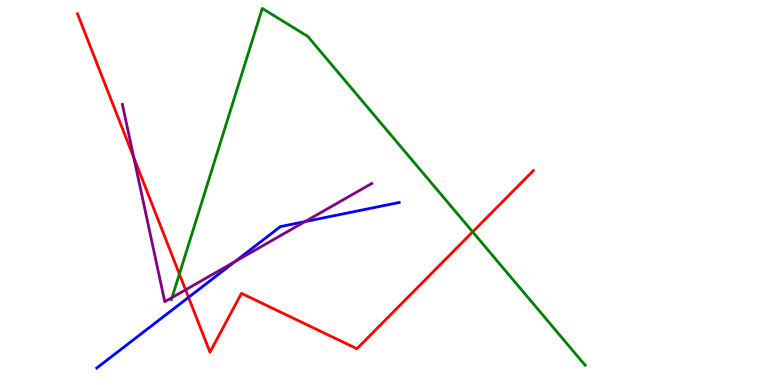[{'lines': ['blue', 'red'], 'intersections': [{'x': 2.43, 'y': 2.28}]}, {'lines': ['green', 'red'], 'intersections': [{'x': 2.31, 'y': 2.88}, {'x': 6.1, 'y': 3.98}]}, {'lines': ['purple', 'red'], 'intersections': [{'x': 1.73, 'y': 5.9}, {'x': 2.39, 'y': 2.47}]}, {'lines': ['blue', 'green'], 'intersections': []}, {'lines': ['blue', 'purple'], 'intersections': [{'x': 3.03, 'y': 3.2}, {'x': 3.94, 'y': 4.24}]}, {'lines': ['green', 'purple'], 'intersections': [{'x': 2.22, 'y': 2.27}]}]